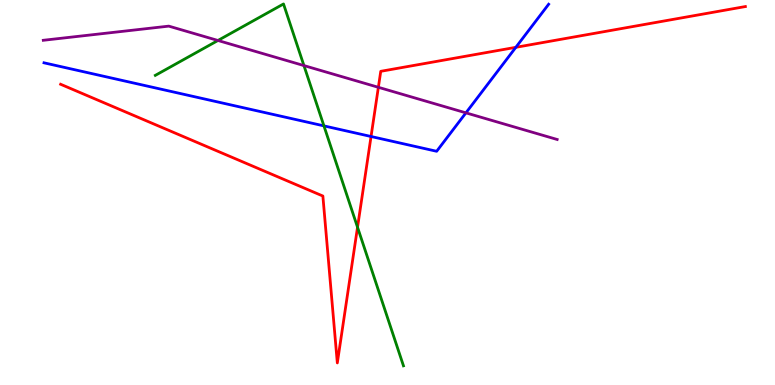[{'lines': ['blue', 'red'], 'intersections': [{'x': 4.79, 'y': 6.45}, {'x': 6.66, 'y': 8.77}]}, {'lines': ['green', 'red'], 'intersections': [{'x': 4.61, 'y': 4.1}]}, {'lines': ['purple', 'red'], 'intersections': [{'x': 4.88, 'y': 7.73}]}, {'lines': ['blue', 'green'], 'intersections': [{'x': 4.18, 'y': 6.73}]}, {'lines': ['blue', 'purple'], 'intersections': [{'x': 6.01, 'y': 7.07}]}, {'lines': ['green', 'purple'], 'intersections': [{'x': 2.81, 'y': 8.95}, {'x': 3.92, 'y': 8.3}]}]